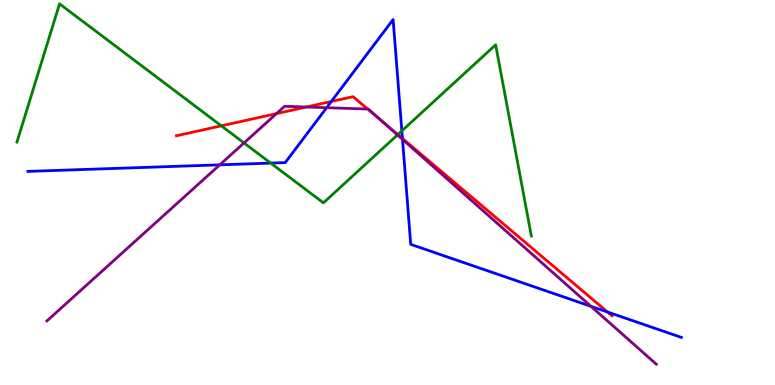[{'lines': ['blue', 'red'], 'intersections': [{'x': 4.28, 'y': 7.36}, {'x': 5.19, 'y': 6.4}, {'x': 7.84, 'y': 1.9}]}, {'lines': ['green', 'red'], 'intersections': [{'x': 2.86, 'y': 6.73}, {'x': 5.13, 'y': 6.5}]}, {'lines': ['purple', 'red'], 'intersections': [{'x': 3.57, 'y': 7.05}, {'x': 3.95, 'y': 7.22}, {'x': 4.74, 'y': 7.17}, {'x': 4.91, 'y': 6.89}]}, {'lines': ['blue', 'green'], 'intersections': [{'x': 3.49, 'y': 5.76}, {'x': 5.18, 'y': 6.6}]}, {'lines': ['blue', 'purple'], 'intersections': [{'x': 2.84, 'y': 5.72}, {'x': 4.21, 'y': 7.2}, {'x': 5.19, 'y': 6.38}, {'x': 7.63, 'y': 2.04}]}, {'lines': ['green', 'purple'], 'intersections': [{'x': 3.15, 'y': 6.29}, {'x': 5.13, 'y': 6.5}]}]